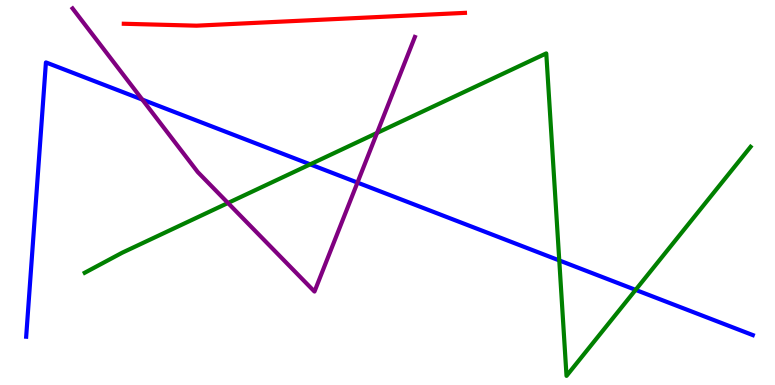[{'lines': ['blue', 'red'], 'intersections': []}, {'lines': ['green', 'red'], 'intersections': []}, {'lines': ['purple', 'red'], 'intersections': []}, {'lines': ['blue', 'green'], 'intersections': [{'x': 4.0, 'y': 5.73}, {'x': 7.22, 'y': 3.24}, {'x': 8.2, 'y': 2.47}]}, {'lines': ['blue', 'purple'], 'intersections': [{'x': 1.84, 'y': 7.41}, {'x': 4.61, 'y': 5.26}]}, {'lines': ['green', 'purple'], 'intersections': [{'x': 2.94, 'y': 4.73}, {'x': 4.87, 'y': 6.55}]}]